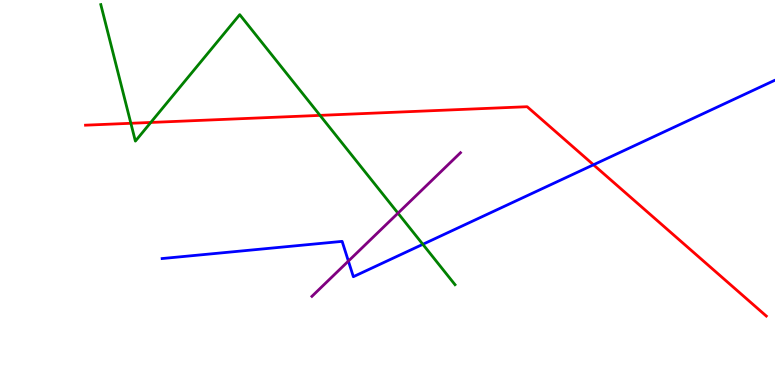[{'lines': ['blue', 'red'], 'intersections': [{'x': 7.66, 'y': 5.72}]}, {'lines': ['green', 'red'], 'intersections': [{'x': 1.69, 'y': 6.8}, {'x': 1.95, 'y': 6.82}, {'x': 4.13, 'y': 7.0}]}, {'lines': ['purple', 'red'], 'intersections': []}, {'lines': ['blue', 'green'], 'intersections': [{'x': 5.46, 'y': 3.65}]}, {'lines': ['blue', 'purple'], 'intersections': [{'x': 4.5, 'y': 3.22}]}, {'lines': ['green', 'purple'], 'intersections': [{'x': 5.14, 'y': 4.46}]}]